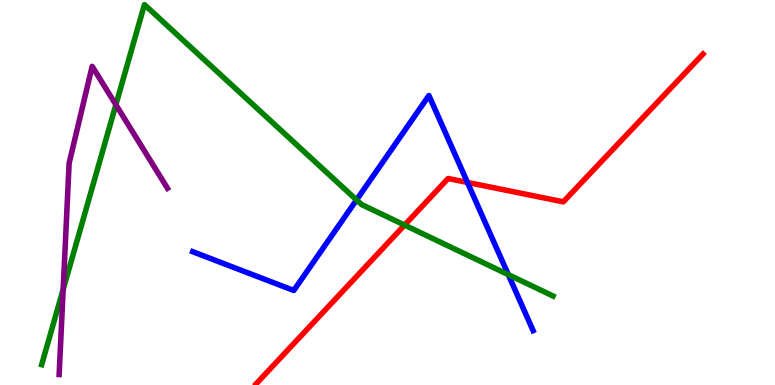[{'lines': ['blue', 'red'], 'intersections': [{'x': 6.03, 'y': 5.26}]}, {'lines': ['green', 'red'], 'intersections': [{'x': 5.22, 'y': 4.15}]}, {'lines': ['purple', 'red'], 'intersections': []}, {'lines': ['blue', 'green'], 'intersections': [{'x': 4.6, 'y': 4.81}, {'x': 6.56, 'y': 2.87}]}, {'lines': ['blue', 'purple'], 'intersections': []}, {'lines': ['green', 'purple'], 'intersections': [{'x': 0.815, 'y': 2.48}, {'x': 1.5, 'y': 7.28}]}]